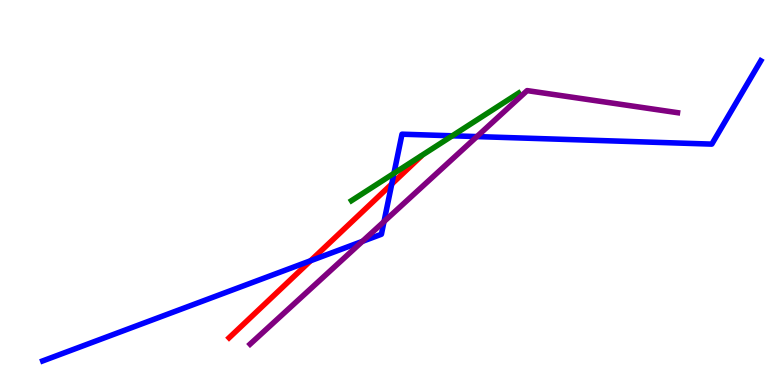[{'lines': ['blue', 'red'], 'intersections': [{'x': 4.01, 'y': 3.23}, {'x': 5.05, 'y': 5.22}]}, {'lines': ['green', 'red'], 'intersections': []}, {'lines': ['purple', 'red'], 'intersections': []}, {'lines': ['blue', 'green'], 'intersections': [{'x': 5.08, 'y': 5.5}, {'x': 5.84, 'y': 6.47}]}, {'lines': ['blue', 'purple'], 'intersections': [{'x': 4.68, 'y': 3.73}, {'x': 4.96, 'y': 4.24}, {'x': 6.15, 'y': 6.45}]}, {'lines': ['green', 'purple'], 'intersections': []}]